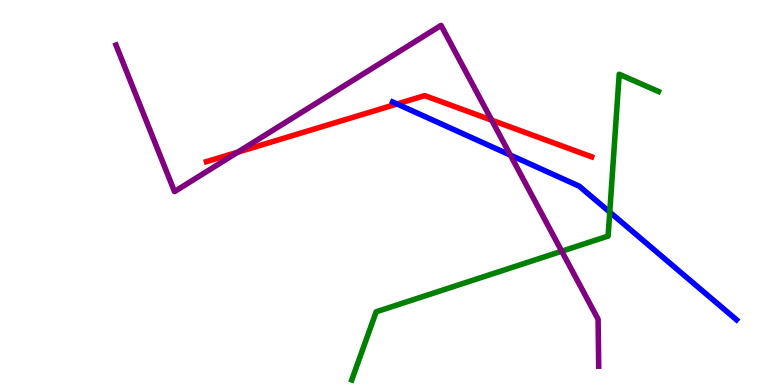[{'lines': ['blue', 'red'], 'intersections': [{'x': 5.12, 'y': 7.3}]}, {'lines': ['green', 'red'], 'intersections': []}, {'lines': ['purple', 'red'], 'intersections': [{'x': 3.07, 'y': 6.05}, {'x': 6.34, 'y': 6.88}]}, {'lines': ['blue', 'green'], 'intersections': [{'x': 7.87, 'y': 4.49}]}, {'lines': ['blue', 'purple'], 'intersections': [{'x': 6.59, 'y': 5.97}]}, {'lines': ['green', 'purple'], 'intersections': [{'x': 7.25, 'y': 3.47}]}]